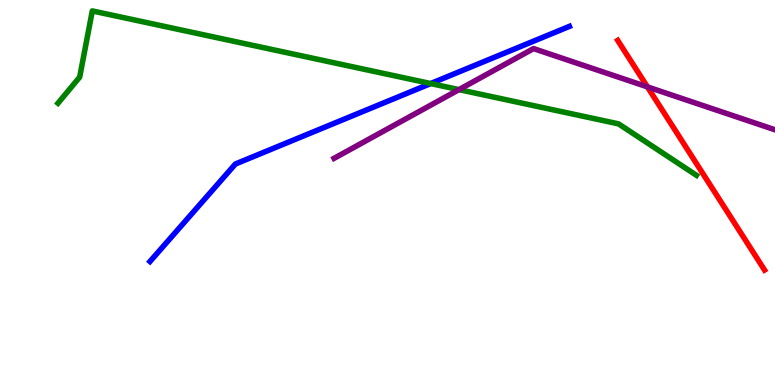[{'lines': ['blue', 'red'], 'intersections': []}, {'lines': ['green', 'red'], 'intersections': []}, {'lines': ['purple', 'red'], 'intersections': [{'x': 8.35, 'y': 7.74}]}, {'lines': ['blue', 'green'], 'intersections': [{'x': 5.56, 'y': 7.83}]}, {'lines': ['blue', 'purple'], 'intersections': []}, {'lines': ['green', 'purple'], 'intersections': [{'x': 5.92, 'y': 7.67}]}]